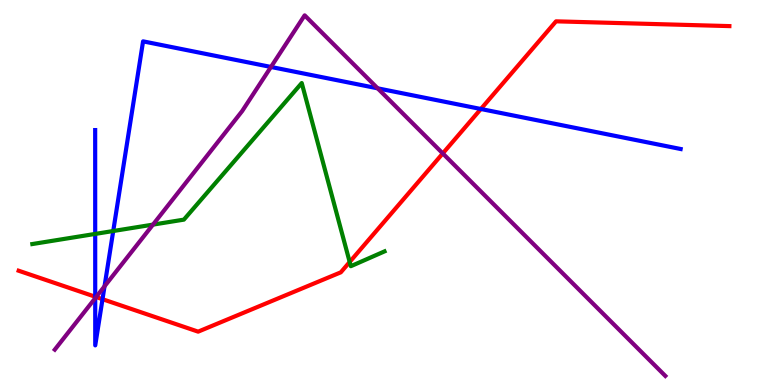[{'lines': ['blue', 'red'], 'intersections': [{'x': 1.23, 'y': 2.29}, {'x': 1.32, 'y': 2.23}, {'x': 6.2, 'y': 7.17}]}, {'lines': ['green', 'red'], 'intersections': [{'x': 4.51, 'y': 3.2}]}, {'lines': ['purple', 'red'], 'intersections': [{'x': 1.24, 'y': 2.29}, {'x': 5.71, 'y': 6.02}]}, {'lines': ['blue', 'green'], 'intersections': [{'x': 1.23, 'y': 3.92}, {'x': 1.46, 'y': 4.0}]}, {'lines': ['blue', 'purple'], 'intersections': [{'x': 1.23, 'y': 2.26}, {'x': 1.35, 'y': 2.56}, {'x': 3.5, 'y': 8.26}, {'x': 4.87, 'y': 7.71}]}, {'lines': ['green', 'purple'], 'intersections': [{'x': 1.97, 'y': 4.17}]}]